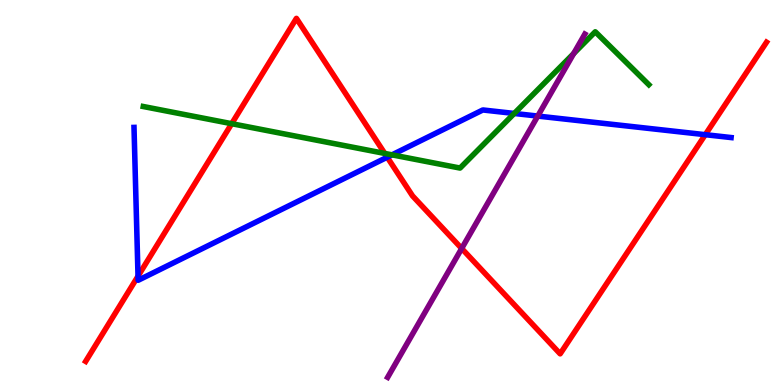[{'lines': ['blue', 'red'], 'intersections': [{'x': 1.78, 'y': 2.83}, {'x': 5.0, 'y': 5.92}, {'x': 9.1, 'y': 6.5}]}, {'lines': ['green', 'red'], 'intersections': [{'x': 2.99, 'y': 6.79}, {'x': 4.96, 'y': 6.01}]}, {'lines': ['purple', 'red'], 'intersections': [{'x': 5.96, 'y': 3.55}]}, {'lines': ['blue', 'green'], 'intersections': [{'x': 5.06, 'y': 5.98}, {'x': 6.64, 'y': 7.05}]}, {'lines': ['blue', 'purple'], 'intersections': [{'x': 6.94, 'y': 6.99}]}, {'lines': ['green', 'purple'], 'intersections': [{'x': 7.4, 'y': 8.61}]}]